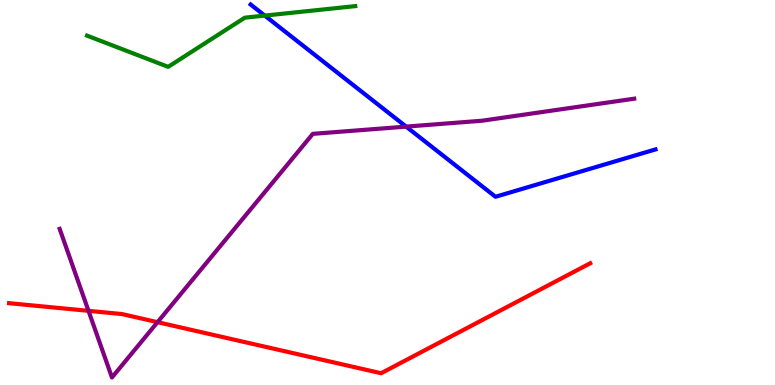[{'lines': ['blue', 'red'], 'intersections': []}, {'lines': ['green', 'red'], 'intersections': []}, {'lines': ['purple', 'red'], 'intersections': [{'x': 1.14, 'y': 1.93}, {'x': 2.03, 'y': 1.63}]}, {'lines': ['blue', 'green'], 'intersections': [{'x': 3.42, 'y': 9.59}]}, {'lines': ['blue', 'purple'], 'intersections': [{'x': 5.24, 'y': 6.71}]}, {'lines': ['green', 'purple'], 'intersections': []}]